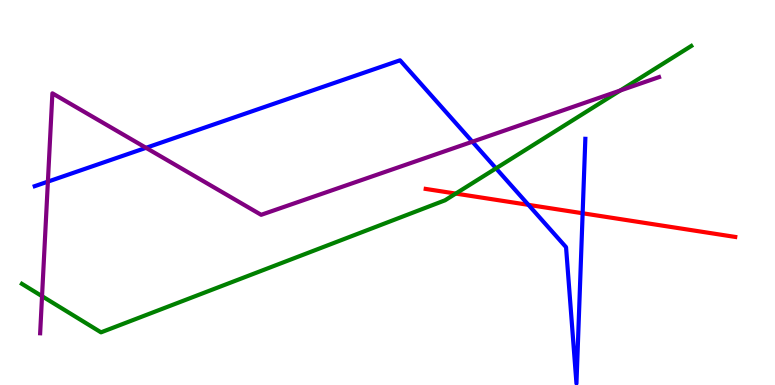[{'lines': ['blue', 'red'], 'intersections': [{'x': 6.82, 'y': 4.68}, {'x': 7.52, 'y': 4.46}]}, {'lines': ['green', 'red'], 'intersections': [{'x': 5.88, 'y': 4.97}]}, {'lines': ['purple', 'red'], 'intersections': []}, {'lines': ['blue', 'green'], 'intersections': [{'x': 6.4, 'y': 5.63}]}, {'lines': ['blue', 'purple'], 'intersections': [{'x': 0.618, 'y': 5.28}, {'x': 1.88, 'y': 6.16}, {'x': 6.09, 'y': 6.32}]}, {'lines': ['green', 'purple'], 'intersections': [{'x': 0.542, 'y': 2.31}, {'x': 8.0, 'y': 7.65}]}]